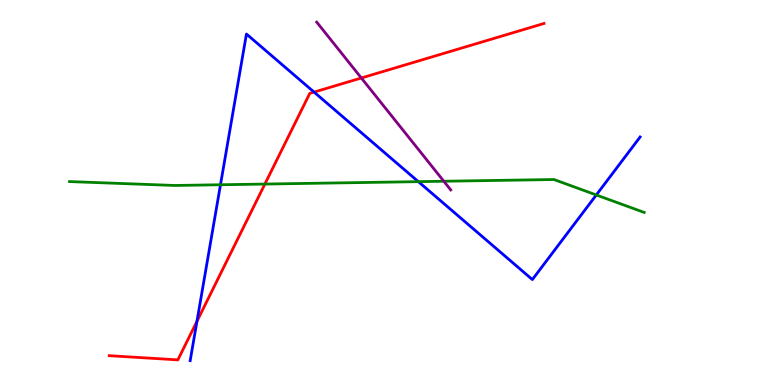[{'lines': ['blue', 'red'], 'intersections': [{'x': 2.54, 'y': 1.65}, {'x': 4.05, 'y': 7.61}]}, {'lines': ['green', 'red'], 'intersections': [{'x': 3.42, 'y': 5.22}]}, {'lines': ['purple', 'red'], 'intersections': [{'x': 4.66, 'y': 7.97}]}, {'lines': ['blue', 'green'], 'intersections': [{'x': 2.84, 'y': 5.2}, {'x': 5.4, 'y': 5.28}, {'x': 7.69, 'y': 4.94}]}, {'lines': ['blue', 'purple'], 'intersections': []}, {'lines': ['green', 'purple'], 'intersections': [{'x': 5.73, 'y': 5.29}]}]